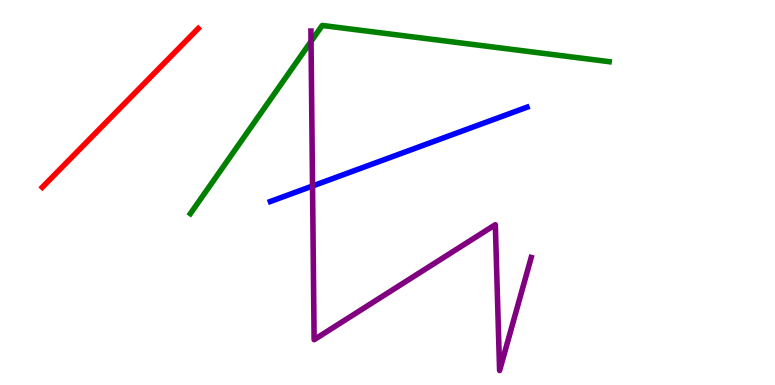[{'lines': ['blue', 'red'], 'intersections': []}, {'lines': ['green', 'red'], 'intersections': []}, {'lines': ['purple', 'red'], 'intersections': []}, {'lines': ['blue', 'green'], 'intersections': []}, {'lines': ['blue', 'purple'], 'intersections': [{'x': 4.03, 'y': 5.17}]}, {'lines': ['green', 'purple'], 'intersections': [{'x': 4.01, 'y': 8.92}]}]